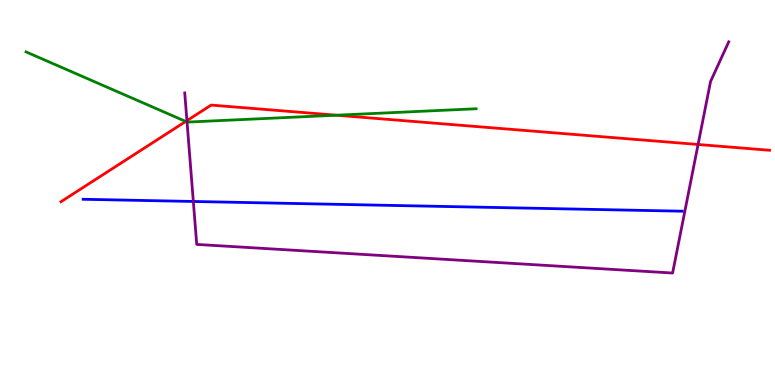[{'lines': ['blue', 'red'], 'intersections': []}, {'lines': ['green', 'red'], 'intersections': [{'x': 2.4, 'y': 6.85}, {'x': 4.34, 'y': 7.01}]}, {'lines': ['purple', 'red'], 'intersections': [{'x': 2.41, 'y': 6.87}, {'x': 9.01, 'y': 6.25}]}, {'lines': ['blue', 'green'], 'intersections': []}, {'lines': ['blue', 'purple'], 'intersections': [{'x': 2.49, 'y': 4.77}]}, {'lines': ['green', 'purple'], 'intersections': [{'x': 2.41, 'y': 6.83}]}]